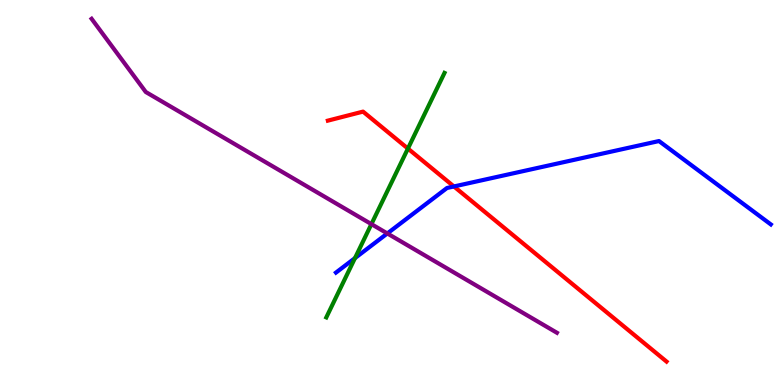[{'lines': ['blue', 'red'], 'intersections': [{'x': 5.86, 'y': 5.16}]}, {'lines': ['green', 'red'], 'intersections': [{'x': 5.26, 'y': 6.14}]}, {'lines': ['purple', 'red'], 'intersections': []}, {'lines': ['blue', 'green'], 'intersections': [{'x': 4.58, 'y': 3.3}]}, {'lines': ['blue', 'purple'], 'intersections': [{'x': 5.0, 'y': 3.94}]}, {'lines': ['green', 'purple'], 'intersections': [{'x': 4.79, 'y': 4.18}]}]